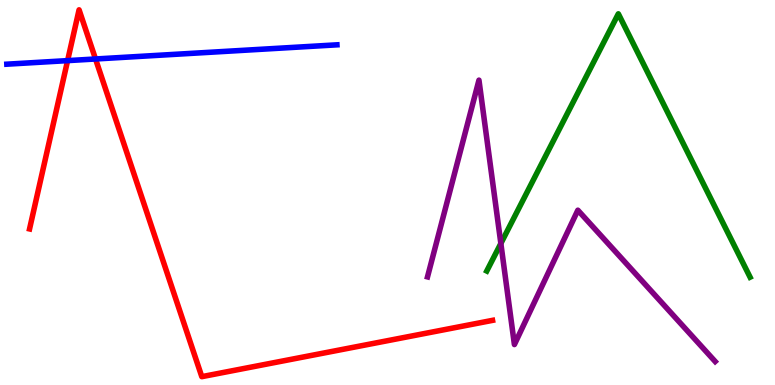[{'lines': ['blue', 'red'], 'intersections': [{'x': 0.872, 'y': 8.43}, {'x': 1.23, 'y': 8.47}]}, {'lines': ['green', 'red'], 'intersections': []}, {'lines': ['purple', 'red'], 'intersections': []}, {'lines': ['blue', 'green'], 'intersections': []}, {'lines': ['blue', 'purple'], 'intersections': []}, {'lines': ['green', 'purple'], 'intersections': [{'x': 6.46, 'y': 3.68}]}]